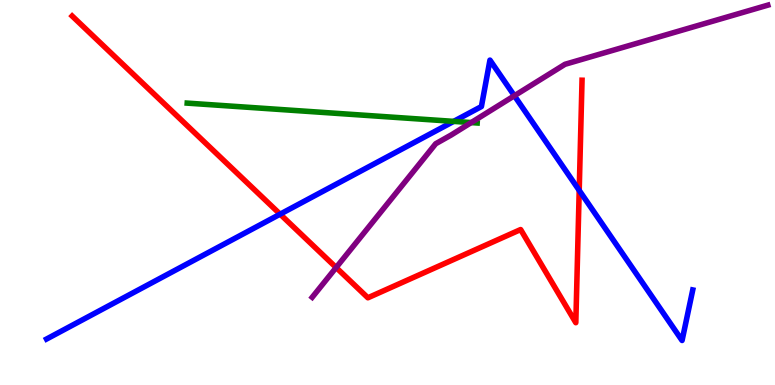[{'lines': ['blue', 'red'], 'intersections': [{'x': 3.61, 'y': 4.44}, {'x': 7.47, 'y': 5.06}]}, {'lines': ['green', 'red'], 'intersections': []}, {'lines': ['purple', 'red'], 'intersections': [{'x': 4.34, 'y': 3.05}]}, {'lines': ['blue', 'green'], 'intersections': [{'x': 5.85, 'y': 6.85}]}, {'lines': ['blue', 'purple'], 'intersections': [{'x': 6.64, 'y': 7.51}]}, {'lines': ['green', 'purple'], 'intersections': [{'x': 6.08, 'y': 6.82}]}]